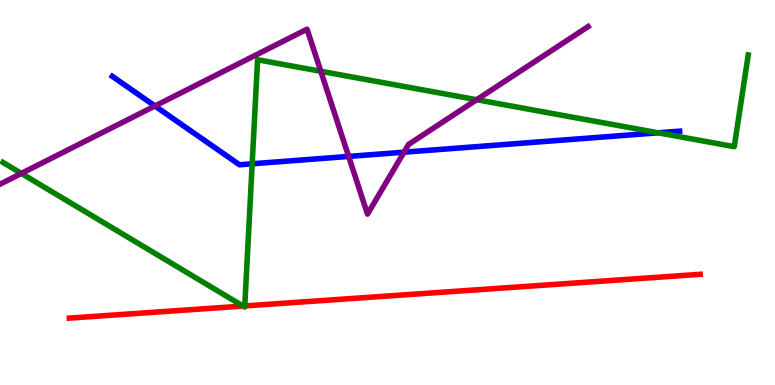[{'lines': ['blue', 'red'], 'intersections': []}, {'lines': ['green', 'red'], 'intersections': [{'x': 3.14, 'y': 2.05}, {'x': 3.16, 'y': 2.05}]}, {'lines': ['purple', 'red'], 'intersections': []}, {'lines': ['blue', 'green'], 'intersections': [{'x': 3.25, 'y': 5.75}, {'x': 8.49, 'y': 6.55}]}, {'lines': ['blue', 'purple'], 'intersections': [{'x': 2.0, 'y': 7.25}, {'x': 4.5, 'y': 5.94}, {'x': 5.21, 'y': 6.05}]}, {'lines': ['green', 'purple'], 'intersections': [{'x': 0.275, 'y': 5.5}, {'x': 4.14, 'y': 8.15}, {'x': 6.15, 'y': 7.41}]}]